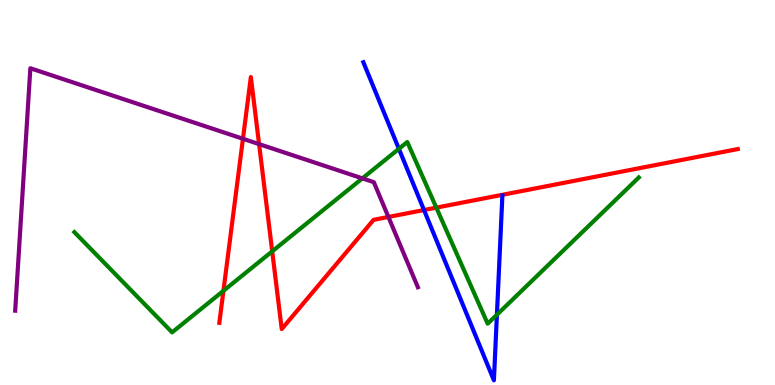[{'lines': ['blue', 'red'], 'intersections': [{'x': 5.47, 'y': 4.54}]}, {'lines': ['green', 'red'], 'intersections': [{'x': 2.88, 'y': 2.45}, {'x': 3.51, 'y': 3.47}, {'x': 5.63, 'y': 4.61}]}, {'lines': ['purple', 'red'], 'intersections': [{'x': 3.13, 'y': 6.4}, {'x': 3.34, 'y': 6.26}, {'x': 5.01, 'y': 4.36}]}, {'lines': ['blue', 'green'], 'intersections': [{'x': 5.15, 'y': 6.13}, {'x': 6.41, 'y': 1.83}]}, {'lines': ['blue', 'purple'], 'intersections': []}, {'lines': ['green', 'purple'], 'intersections': [{'x': 4.68, 'y': 5.37}]}]